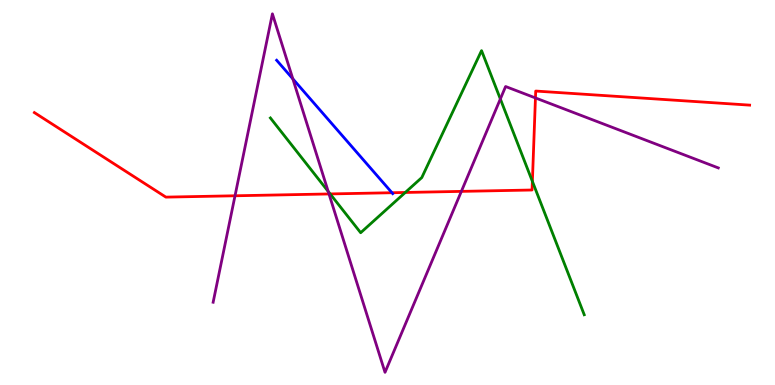[{'lines': ['blue', 'red'], 'intersections': [{'x': 5.06, 'y': 4.99}]}, {'lines': ['green', 'red'], 'intersections': [{'x': 4.26, 'y': 4.96}, {'x': 5.23, 'y': 5.0}, {'x': 6.87, 'y': 5.29}]}, {'lines': ['purple', 'red'], 'intersections': [{'x': 3.03, 'y': 4.91}, {'x': 4.24, 'y': 4.96}, {'x': 5.95, 'y': 5.03}, {'x': 6.91, 'y': 7.46}]}, {'lines': ['blue', 'green'], 'intersections': []}, {'lines': ['blue', 'purple'], 'intersections': [{'x': 3.78, 'y': 7.95}]}, {'lines': ['green', 'purple'], 'intersections': [{'x': 4.23, 'y': 5.03}, {'x': 6.46, 'y': 7.43}]}]